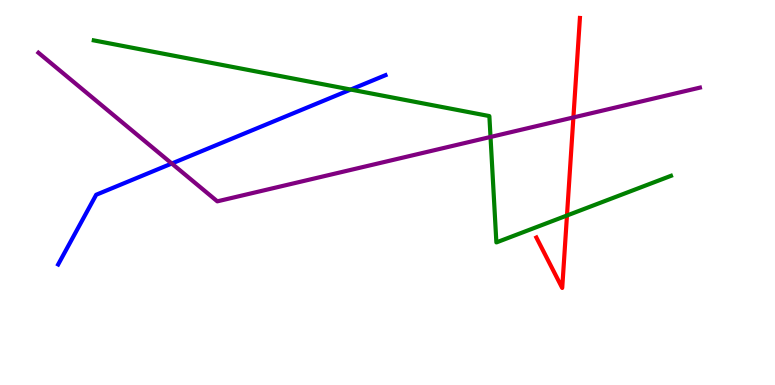[{'lines': ['blue', 'red'], 'intersections': []}, {'lines': ['green', 'red'], 'intersections': [{'x': 7.32, 'y': 4.4}]}, {'lines': ['purple', 'red'], 'intersections': [{'x': 7.4, 'y': 6.95}]}, {'lines': ['blue', 'green'], 'intersections': [{'x': 4.53, 'y': 7.67}]}, {'lines': ['blue', 'purple'], 'intersections': [{'x': 2.22, 'y': 5.75}]}, {'lines': ['green', 'purple'], 'intersections': [{'x': 6.33, 'y': 6.44}]}]